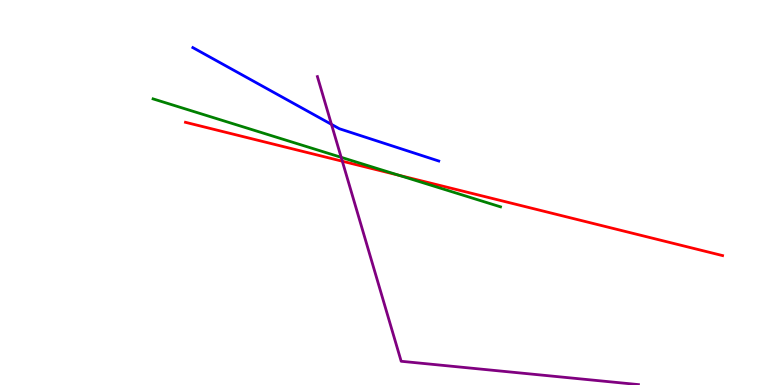[{'lines': ['blue', 'red'], 'intersections': []}, {'lines': ['green', 'red'], 'intersections': [{'x': 5.15, 'y': 5.45}]}, {'lines': ['purple', 'red'], 'intersections': [{'x': 4.42, 'y': 5.81}]}, {'lines': ['blue', 'green'], 'intersections': []}, {'lines': ['blue', 'purple'], 'intersections': [{'x': 4.28, 'y': 6.77}]}, {'lines': ['green', 'purple'], 'intersections': [{'x': 4.4, 'y': 5.91}]}]